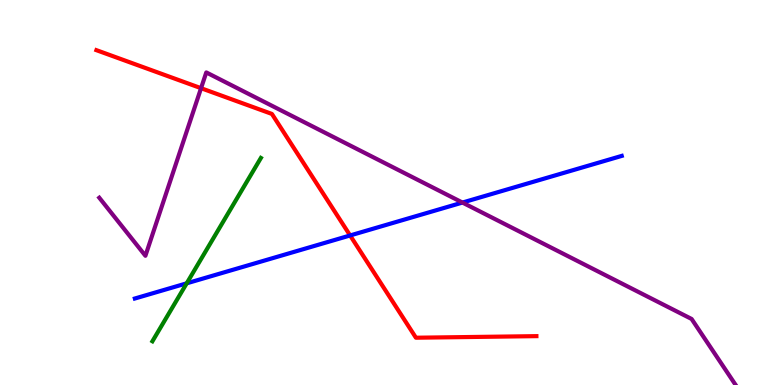[{'lines': ['blue', 'red'], 'intersections': [{'x': 4.52, 'y': 3.88}]}, {'lines': ['green', 'red'], 'intersections': []}, {'lines': ['purple', 'red'], 'intersections': [{'x': 2.59, 'y': 7.71}]}, {'lines': ['blue', 'green'], 'intersections': [{'x': 2.41, 'y': 2.64}]}, {'lines': ['blue', 'purple'], 'intersections': [{'x': 5.97, 'y': 4.74}]}, {'lines': ['green', 'purple'], 'intersections': []}]